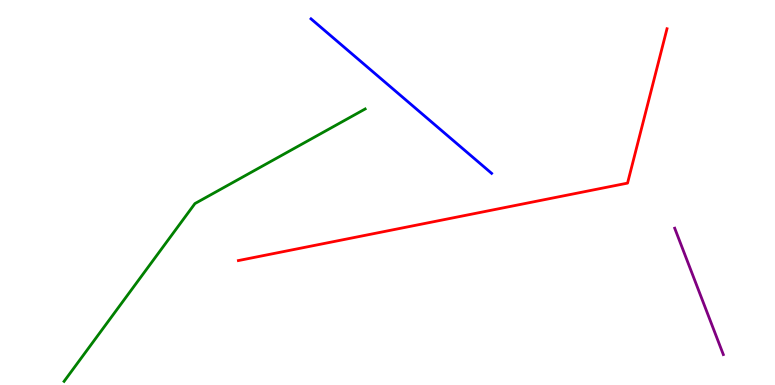[{'lines': ['blue', 'red'], 'intersections': []}, {'lines': ['green', 'red'], 'intersections': []}, {'lines': ['purple', 'red'], 'intersections': []}, {'lines': ['blue', 'green'], 'intersections': []}, {'lines': ['blue', 'purple'], 'intersections': []}, {'lines': ['green', 'purple'], 'intersections': []}]